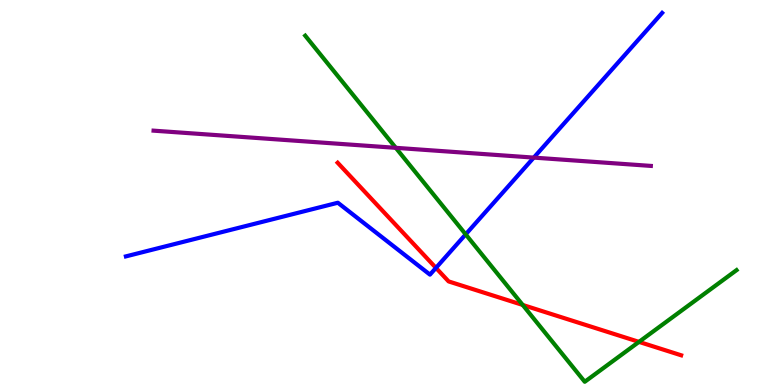[{'lines': ['blue', 'red'], 'intersections': [{'x': 5.63, 'y': 3.04}]}, {'lines': ['green', 'red'], 'intersections': [{'x': 6.74, 'y': 2.08}, {'x': 8.25, 'y': 1.12}]}, {'lines': ['purple', 'red'], 'intersections': []}, {'lines': ['blue', 'green'], 'intersections': [{'x': 6.01, 'y': 3.91}]}, {'lines': ['blue', 'purple'], 'intersections': [{'x': 6.89, 'y': 5.91}]}, {'lines': ['green', 'purple'], 'intersections': [{'x': 5.11, 'y': 6.16}]}]